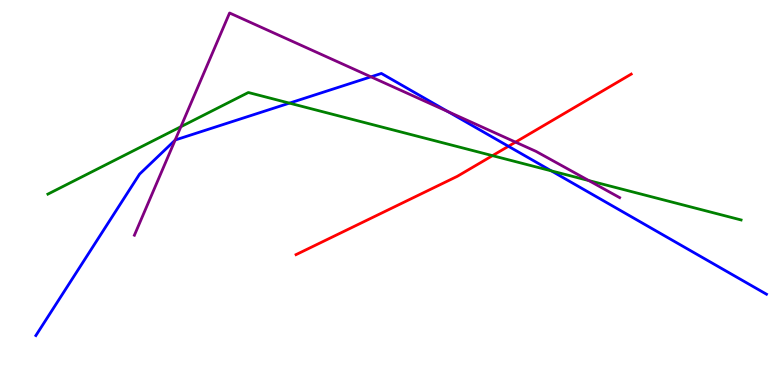[{'lines': ['blue', 'red'], 'intersections': [{'x': 6.56, 'y': 6.2}]}, {'lines': ['green', 'red'], 'intersections': [{'x': 6.35, 'y': 5.96}]}, {'lines': ['purple', 'red'], 'intersections': [{'x': 6.65, 'y': 6.31}]}, {'lines': ['blue', 'green'], 'intersections': [{'x': 3.73, 'y': 7.32}, {'x': 7.11, 'y': 5.56}]}, {'lines': ['blue', 'purple'], 'intersections': [{'x': 2.26, 'y': 6.36}, {'x': 4.79, 'y': 8.0}, {'x': 5.78, 'y': 7.1}]}, {'lines': ['green', 'purple'], 'intersections': [{'x': 2.33, 'y': 6.71}, {'x': 7.6, 'y': 5.31}]}]